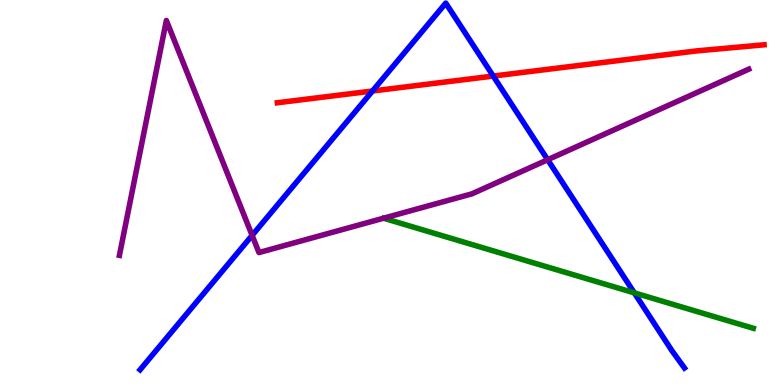[{'lines': ['blue', 'red'], 'intersections': [{'x': 4.81, 'y': 7.64}, {'x': 6.36, 'y': 8.02}]}, {'lines': ['green', 'red'], 'intersections': []}, {'lines': ['purple', 'red'], 'intersections': []}, {'lines': ['blue', 'green'], 'intersections': [{'x': 8.18, 'y': 2.39}]}, {'lines': ['blue', 'purple'], 'intersections': [{'x': 3.25, 'y': 3.89}, {'x': 7.07, 'y': 5.85}]}, {'lines': ['green', 'purple'], 'intersections': []}]